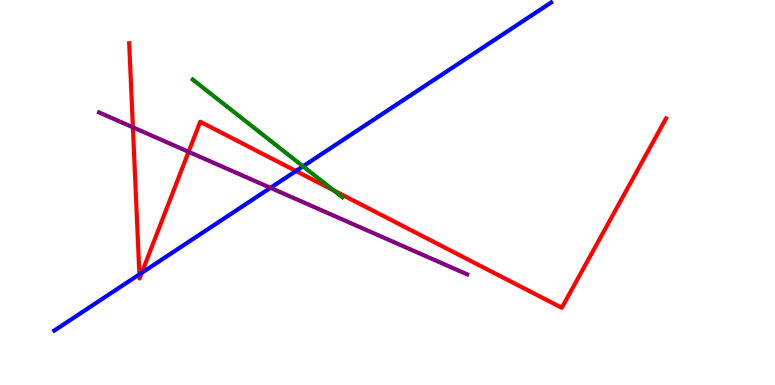[{'lines': ['blue', 'red'], 'intersections': [{'x': 1.8, 'y': 2.87}, {'x': 1.83, 'y': 2.91}, {'x': 3.82, 'y': 5.56}]}, {'lines': ['green', 'red'], 'intersections': [{'x': 4.31, 'y': 5.05}]}, {'lines': ['purple', 'red'], 'intersections': [{'x': 1.71, 'y': 6.69}, {'x': 2.43, 'y': 6.06}]}, {'lines': ['blue', 'green'], 'intersections': [{'x': 3.91, 'y': 5.68}]}, {'lines': ['blue', 'purple'], 'intersections': [{'x': 3.49, 'y': 5.12}]}, {'lines': ['green', 'purple'], 'intersections': []}]